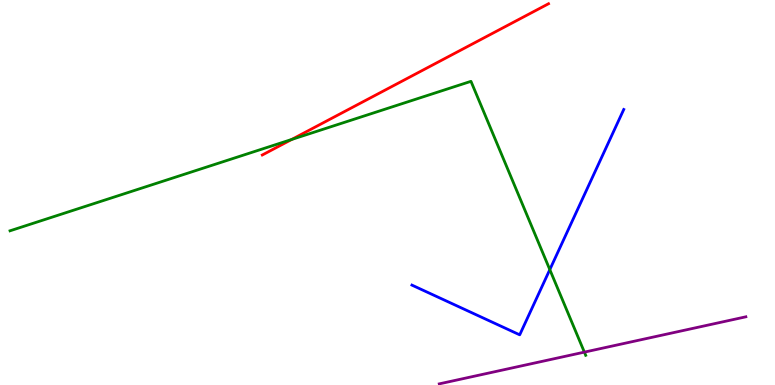[{'lines': ['blue', 'red'], 'intersections': []}, {'lines': ['green', 'red'], 'intersections': [{'x': 3.76, 'y': 6.38}]}, {'lines': ['purple', 'red'], 'intersections': []}, {'lines': ['blue', 'green'], 'intersections': [{'x': 7.09, 'y': 3.0}]}, {'lines': ['blue', 'purple'], 'intersections': []}, {'lines': ['green', 'purple'], 'intersections': [{'x': 7.54, 'y': 0.854}]}]